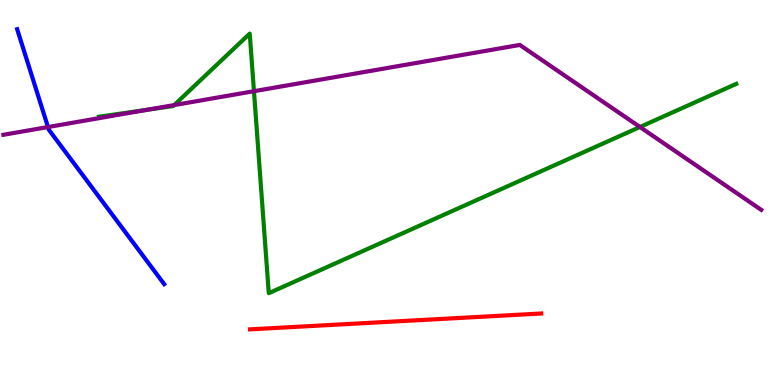[{'lines': ['blue', 'red'], 'intersections': []}, {'lines': ['green', 'red'], 'intersections': []}, {'lines': ['purple', 'red'], 'intersections': []}, {'lines': ['blue', 'green'], 'intersections': []}, {'lines': ['blue', 'purple'], 'intersections': [{'x': 0.619, 'y': 6.7}]}, {'lines': ['green', 'purple'], 'intersections': [{'x': 1.9, 'y': 7.15}, {'x': 2.25, 'y': 7.27}, {'x': 3.28, 'y': 7.63}, {'x': 8.26, 'y': 6.7}]}]